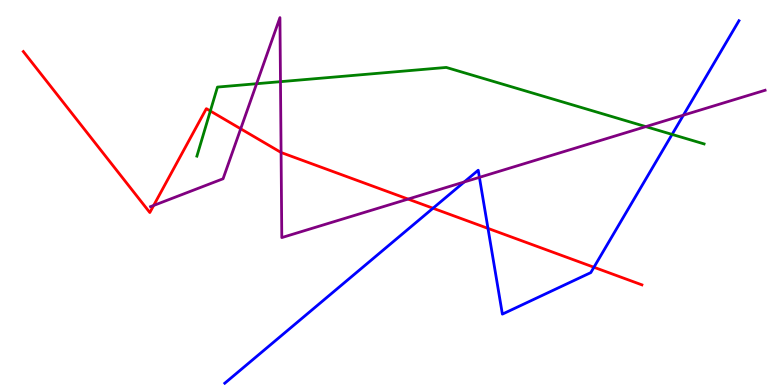[{'lines': ['blue', 'red'], 'intersections': [{'x': 5.59, 'y': 4.59}, {'x': 6.3, 'y': 4.07}, {'x': 7.66, 'y': 3.06}]}, {'lines': ['green', 'red'], 'intersections': [{'x': 2.71, 'y': 7.12}]}, {'lines': ['purple', 'red'], 'intersections': [{'x': 1.98, 'y': 4.66}, {'x': 3.11, 'y': 6.65}, {'x': 3.63, 'y': 6.04}, {'x': 5.27, 'y': 4.83}]}, {'lines': ['blue', 'green'], 'intersections': [{'x': 8.67, 'y': 6.51}]}, {'lines': ['blue', 'purple'], 'intersections': [{'x': 5.99, 'y': 5.27}, {'x': 6.19, 'y': 5.39}, {'x': 8.82, 'y': 7.01}]}, {'lines': ['green', 'purple'], 'intersections': [{'x': 3.31, 'y': 7.83}, {'x': 3.62, 'y': 7.88}, {'x': 8.33, 'y': 6.71}]}]